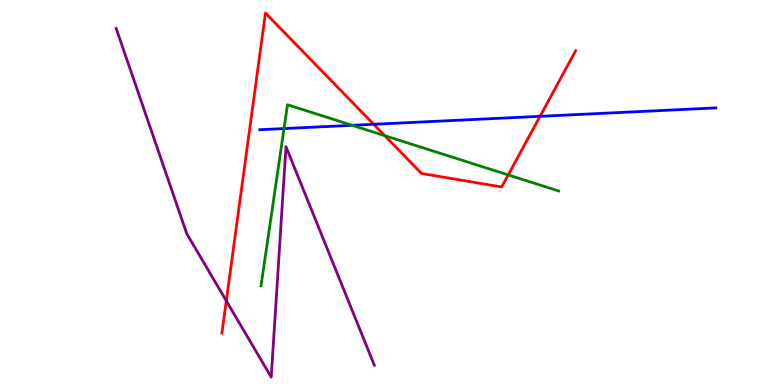[{'lines': ['blue', 'red'], 'intersections': [{'x': 4.82, 'y': 6.77}, {'x': 6.97, 'y': 6.98}]}, {'lines': ['green', 'red'], 'intersections': [{'x': 4.96, 'y': 6.48}, {'x': 6.56, 'y': 5.46}]}, {'lines': ['purple', 'red'], 'intersections': [{'x': 2.92, 'y': 2.19}]}, {'lines': ['blue', 'green'], 'intersections': [{'x': 3.66, 'y': 6.66}, {'x': 4.54, 'y': 6.75}]}, {'lines': ['blue', 'purple'], 'intersections': []}, {'lines': ['green', 'purple'], 'intersections': []}]